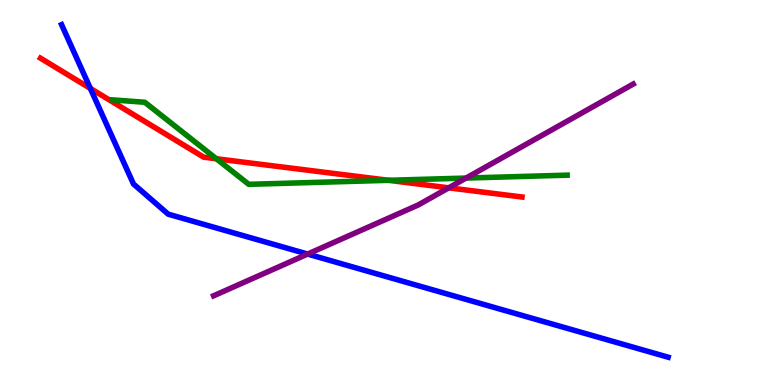[{'lines': ['blue', 'red'], 'intersections': [{'x': 1.17, 'y': 7.7}]}, {'lines': ['green', 'red'], 'intersections': [{'x': 2.79, 'y': 5.88}, {'x': 5.01, 'y': 5.32}]}, {'lines': ['purple', 'red'], 'intersections': [{'x': 5.79, 'y': 5.12}]}, {'lines': ['blue', 'green'], 'intersections': []}, {'lines': ['blue', 'purple'], 'intersections': [{'x': 3.97, 'y': 3.4}]}, {'lines': ['green', 'purple'], 'intersections': [{'x': 6.01, 'y': 5.37}]}]